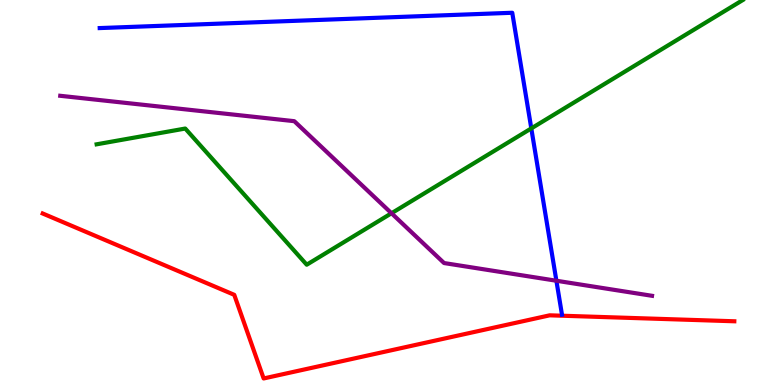[{'lines': ['blue', 'red'], 'intersections': []}, {'lines': ['green', 'red'], 'intersections': []}, {'lines': ['purple', 'red'], 'intersections': []}, {'lines': ['blue', 'green'], 'intersections': [{'x': 6.86, 'y': 6.66}]}, {'lines': ['blue', 'purple'], 'intersections': [{'x': 7.18, 'y': 2.71}]}, {'lines': ['green', 'purple'], 'intersections': [{'x': 5.05, 'y': 4.46}]}]